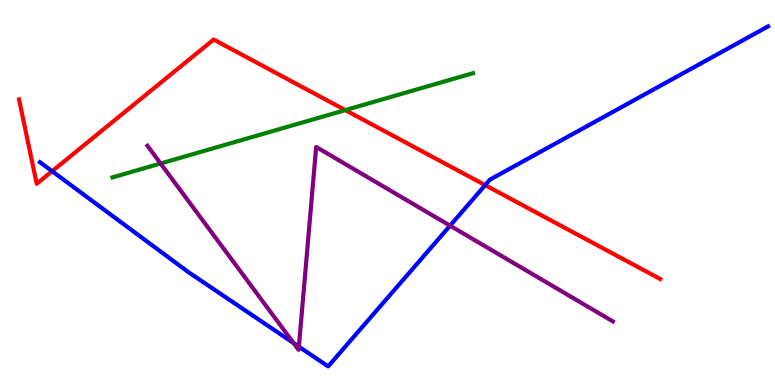[{'lines': ['blue', 'red'], 'intersections': [{'x': 0.673, 'y': 5.55}, {'x': 6.26, 'y': 5.19}]}, {'lines': ['green', 'red'], 'intersections': [{'x': 4.46, 'y': 7.14}]}, {'lines': ['purple', 'red'], 'intersections': []}, {'lines': ['blue', 'green'], 'intersections': []}, {'lines': ['blue', 'purple'], 'intersections': [{'x': 3.79, 'y': 1.09}, {'x': 3.86, 'y': 0.996}, {'x': 5.81, 'y': 4.14}]}, {'lines': ['green', 'purple'], 'intersections': [{'x': 2.07, 'y': 5.75}]}]